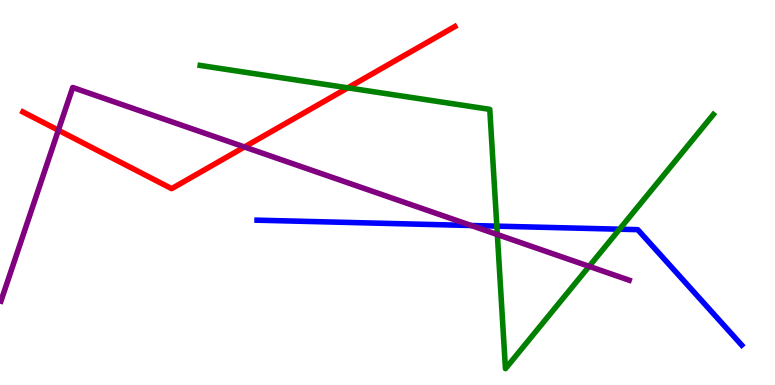[{'lines': ['blue', 'red'], 'intersections': []}, {'lines': ['green', 'red'], 'intersections': [{'x': 4.49, 'y': 7.72}]}, {'lines': ['purple', 'red'], 'intersections': [{'x': 0.753, 'y': 6.62}, {'x': 3.15, 'y': 6.18}]}, {'lines': ['blue', 'green'], 'intersections': [{'x': 6.41, 'y': 4.13}, {'x': 7.99, 'y': 4.05}]}, {'lines': ['blue', 'purple'], 'intersections': [{'x': 6.08, 'y': 4.14}]}, {'lines': ['green', 'purple'], 'intersections': [{'x': 6.42, 'y': 3.91}, {'x': 7.6, 'y': 3.08}]}]